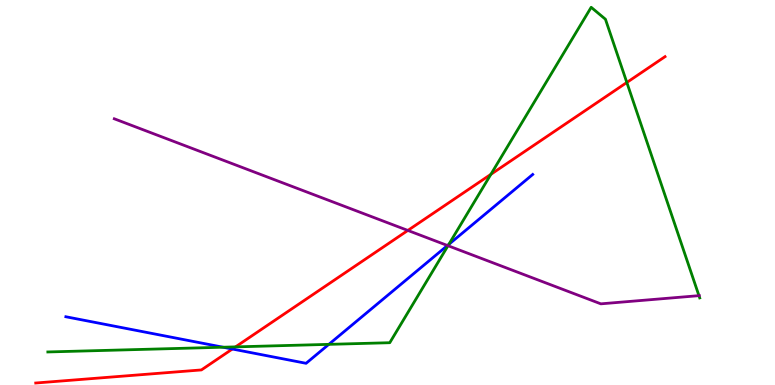[{'lines': ['blue', 'red'], 'intersections': [{'x': 3.0, 'y': 0.935}]}, {'lines': ['green', 'red'], 'intersections': [{'x': 3.04, 'y': 0.99}, {'x': 6.33, 'y': 5.47}, {'x': 8.09, 'y': 7.86}]}, {'lines': ['purple', 'red'], 'intersections': [{'x': 5.26, 'y': 4.01}]}, {'lines': ['blue', 'green'], 'intersections': [{'x': 2.88, 'y': 0.981}, {'x': 4.24, 'y': 1.06}, {'x': 5.79, 'y': 3.65}]}, {'lines': ['blue', 'purple'], 'intersections': [{'x': 5.77, 'y': 3.62}]}, {'lines': ['green', 'purple'], 'intersections': [{'x': 5.78, 'y': 3.62}, {'x': 9.02, 'y': 2.32}]}]